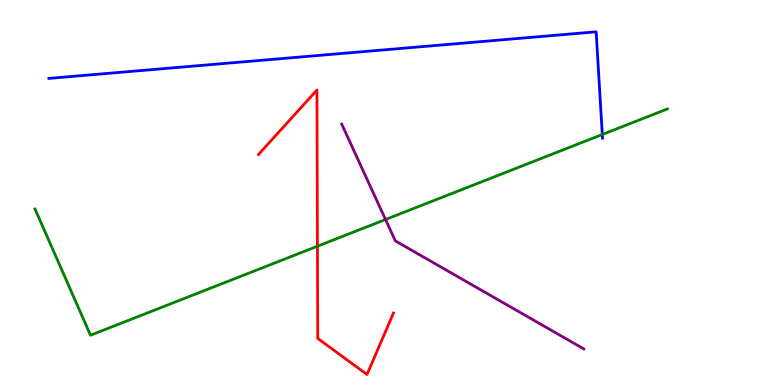[{'lines': ['blue', 'red'], 'intersections': []}, {'lines': ['green', 'red'], 'intersections': [{'x': 4.1, 'y': 3.6}]}, {'lines': ['purple', 'red'], 'intersections': []}, {'lines': ['blue', 'green'], 'intersections': [{'x': 7.77, 'y': 6.51}]}, {'lines': ['blue', 'purple'], 'intersections': []}, {'lines': ['green', 'purple'], 'intersections': [{'x': 4.97, 'y': 4.3}]}]